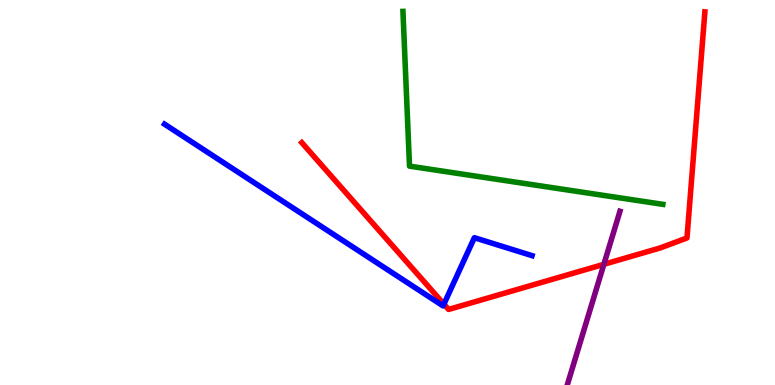[{'lines': ['blue', 'red'], 'intersections': [{'x': 5.73, 'y': 2.1}]}, {'lines': ['green', 'red'], 'intersections': []}, {'lines': ['purple', 'red'], 'intersections': [{'x': 7.79, 'y': 3.13}]}, {'lines': ['blue', 'green'], 'intersections': []}, {'lines': ['blue', 'purple'], 'intersections': []}, {'lines': ['green', 'purple'], 'intersections': []}]